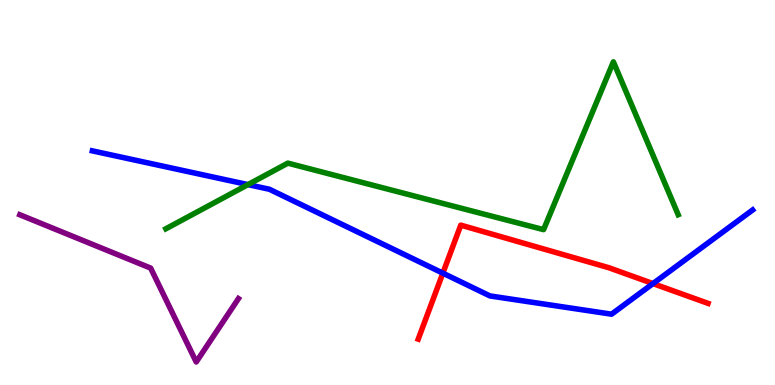[{'lines': ['blue', 'red'], 'intersections': [{'x': 5.71, 'y': 2.91}, {'x': 8.43, 'y': 2.63}]}, {'lines': ['green', 'red'], 'intersections': []}, {'lines': ['purple', 'red'], 'intersections': []}, {'lines': ['blue', 'green'], 'intersections': [{'x': 3.2, 'y': 5.2}]}, {'lines': ['blue', 'purple'], 'intersections': []}, {'lines': ['green', 'purple'], 'intersections': []}]